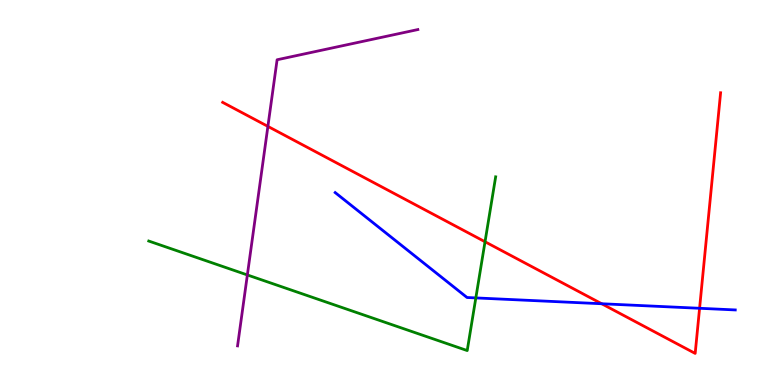[{'lines': ['blue', 'red'], 'intersections': [{'x': 7.76, 'y': 2.11}, {'x': 9.03, 'y': 1.99}]}, {'lines': ['green', 'red'], 'intersections': [{'x': 6.26, 'y': 3.72}]}, {'lines': ['purple', 'red'], 'intersections': [{'x': 3.46, 'y': 6.72}]}, {'lines': ['blue', 'green'], 'intersections': [{'x': 6.14, 'y': 2.26}]}, {'lines': ['blue', 'purple'], 'intersections': []}, {'lines': ['green', 'purple'], 'intersections': [{'x': 3.19, 'y': 2.86}]}]